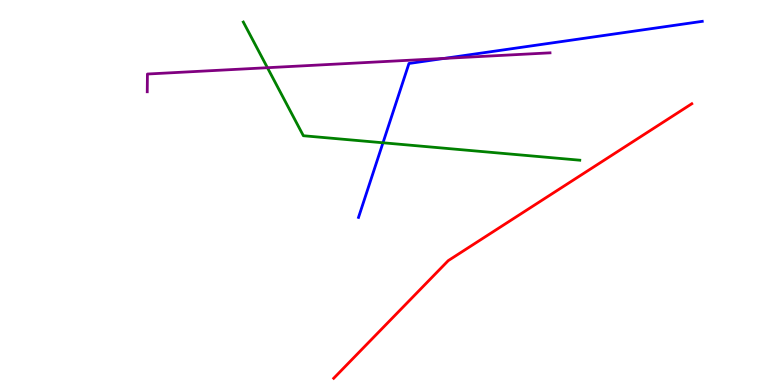[{'lines': ['blue', 'red'], 'intersections': []}, {'lines': ['green', 'red'], 'intersections': []}, {'lines': ['purple', 'red'], 'intersections': []}, {'lines': ['blue', 'green'], 'intersections': [{'x': 4.94, 'y': 6.29}]}, {'lines': ['blue', 'purple'], 'intersections': [{'x': 5.73, 'y': 8.48}]}, {'lines': ['green', 'purple'], 'intersections': [{'x': 3.45, 'y': 8.24}]}]